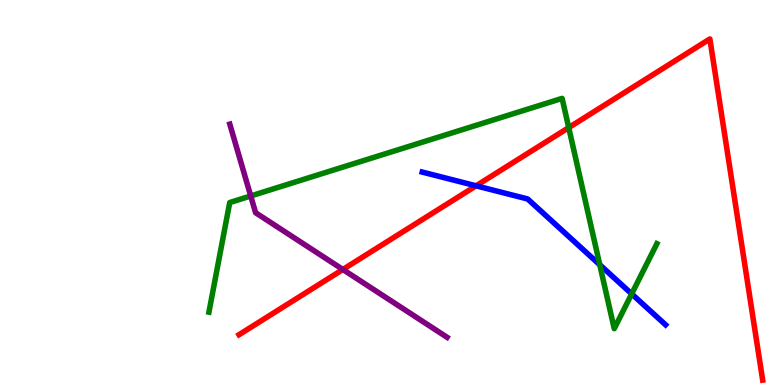[{'lines': ['blue', 'red'], 'intersections': [{'x': 6.14, 'y': 5.17}]}, {'lines': ['green', 'red'], 'intersections': [{'x': 7.34, 'y': 6.69}]}, {'lines': ['purple', 'red'], 'intersections': [{'x': 4.42, 'y': 3.0}]}, {'lines': ['blue', 'green'], 'intersections': [{'x': 7.74, 'y': 3.12}, {'x': 8.15, 'y': 2.37}]}, {'lines': ['blue', 'purple'], 'intersections': []}, {'lines': ['green', 'purple'], 'intersections': [{'x': 3.24, 'y': 4.91}]}]